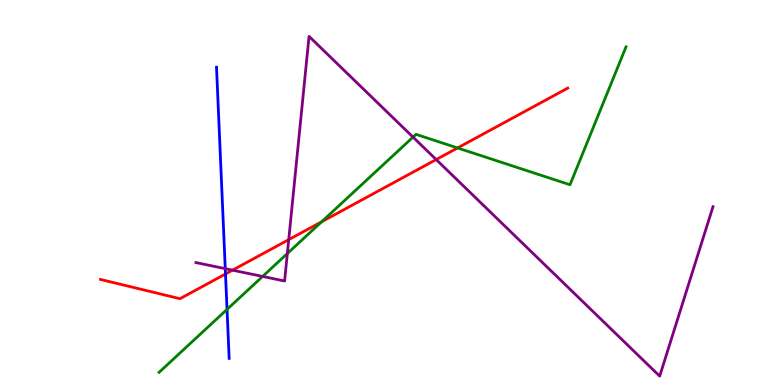[{'lines': ['blue', 'red'], 'intersections': [{'x': 2.91, 'y': 2.88}]}, {'lines': ['green', 'red'], 'intersections': [{'x': 4.15, 'y': 4.24}, {'x': 5.9, 'y': 6.16}]}, {'lines': ['purple', 'red'], 'intersections': [{'x': 3.0, 'y': 2.98}, {'x': 3.73, 'y': 3.78}, {'x': 5.63, 'y': 5.86}]}, {'lines': ['blue', 'green'], 'intersections': [{'x': 2.93, 'y': 1.96}]}, {'lines': ['blue', 'purple'], 'intersections': [{'x': 2.91, 'y': 3.02}]}, {'lines': ['green', 'purple'], 'intersections': [{'x': 3.39, 'y': 2.82}, {'x': 3.71, 'y': 3.41}, {'x': 5.33, 'y': 6.44}]}]